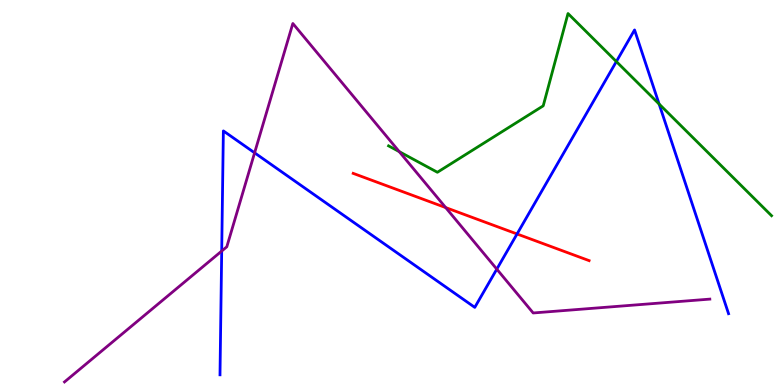[{'lines': ['blue', 'red'], 'intersections': [{'x': 6.67, 'y': 3.92}]}, {'lines': ['green', 'red'], 'intersections': []}, {'lines': ['purple', 'red'], 'intersections': [{'x': 5.75, 'y': 4.61}]}, {'lines': ['blue', 'green'], 'intersections': [{'x': 7.95, 'y': 8.4}, {'x': 8.5, 'y': 7.3}]}, {'lines': ['blue', 'purple'], 'intersections': [{'x': 2.86, 'y': 3.48}, {'x': 3.29, 'y': 6.03}, {'x': 6.41, 'y': 3.01}]}, {'lines': ['green', 'purple'], 'intersections': [{'x': 5.15, 'y': 6.06}]}]